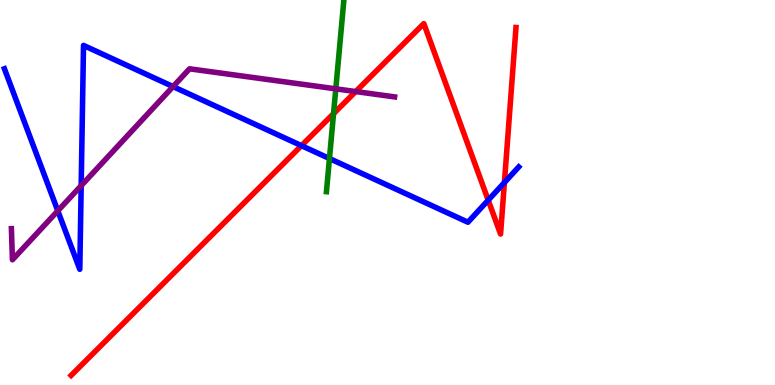[{'lines': ['blue', 'red'], 'intersections': [{'x': 3.89, 'y': 6.22}, {'x': 6.3, 'y': 4.8}, {'x': 6.51, 'y': 5.26}]}, {'lines': ['green', 'red'], 'intersections': [{'x': 4.3, 'y': 7.05}]}, {'lines': ['purple', 'red'], 'intersections': [{'x': 4.59, 'y': 7.62}]}, {'lines': ['blue', 'green'], 'intersections': [{'x': 4.25, 'y': 5.88}]}, {'lines': ['blue', 'purple'], 'intersections': [{'x': 0.746, 'y': 4.52}, {'x': 1.05, 'y': 5.18}, {'x': 2.23, 'y': 7.75}]}, {'lines': ['green', 'purple'], 'intersections': [{'x': 4.33, 'y': 7.69}]}]